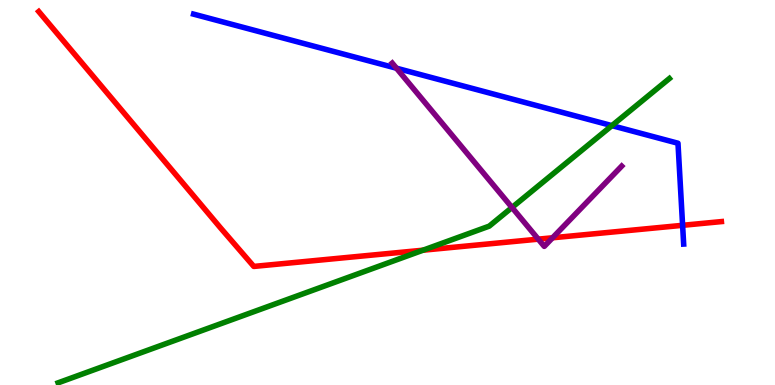[{'lines': ['blue', 'red'], 'intersections': [{'x': 8.81, 'y': 4.15}]}, {'lines': ['green', 'red'], 'intersections': [{'x': 5.46, 'y': 3.5}]}, {'lines': ['purple', 'red'], 'intersections': [{'x': 6.95, 'y': 3.79}, {'x': 7.13, 'y': 3.82}]}, {'lines': ['blue', 'green'], 'intersections': [{'x': 7.9, 'y': 6.74}]}, {'lines': ['blue', 'purple'], 'intersections': [{'x': 5.12, 'y': 8.23}]}, {'lines': ['green', 'purple'], 'intersections': [{'x': 6.61, 'y': 4.61}]}]